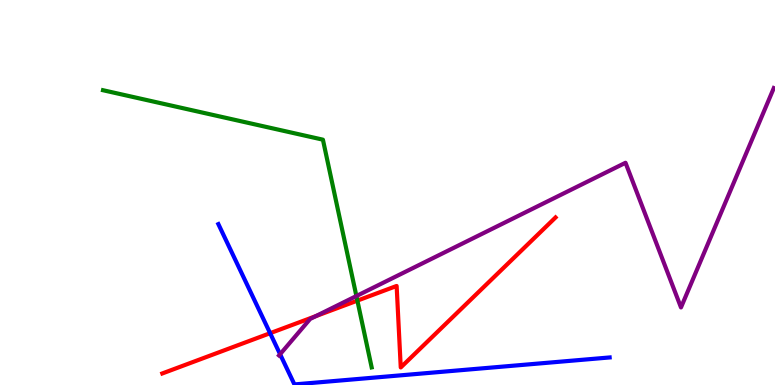[{'lines': ['blue', 'red'], 'intersections': [{'x': 3.49, 'y': 1.35}]}, {'lines': ['green', 'red'], 'intersections': [{'x': 4.61, 'y': 2.19}]}, {'lines': ['purple', 'red'], 'intersections': [{'x': 4.07, 'y': 1.79}]}, {'lines': ['blue', 'green'], 'intersections': []}, {'lines': ['blue', 'purple'], 'intersections': [{'x': 3.61, 'y': 0.799}]}, {'lines': ['green', 'purple'], 'intersections': [{'x': 4.6, 'y': 2.31}]}]